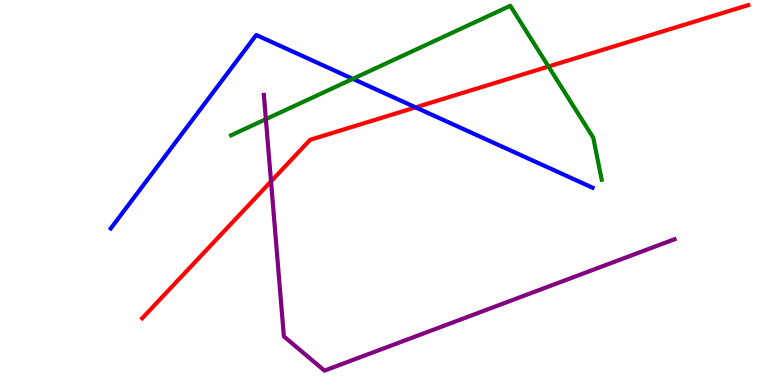[{'lines': ['blue', 'red'], 'intersections': [{'x': 5.36, 'y': 7.21}]}, {'lines': ['green', 'red'], 'intersections': [{'x': 7.08, 'y': 8.27}]}, {'lines': ['purple', 'red'], 'intersections': [{'x': 3.5, 'y': 5.29}]}, {'lines': ['blue', 'green'], 'intersections': [{'x': 4.55, 'y': 7.95}]}, {'lines': ['blue', 'purple'], 'intersections': []}, {'lines': ['green', 'purple'], 'intersections': [{'x': 3.43, 'y': 6.9}]}]